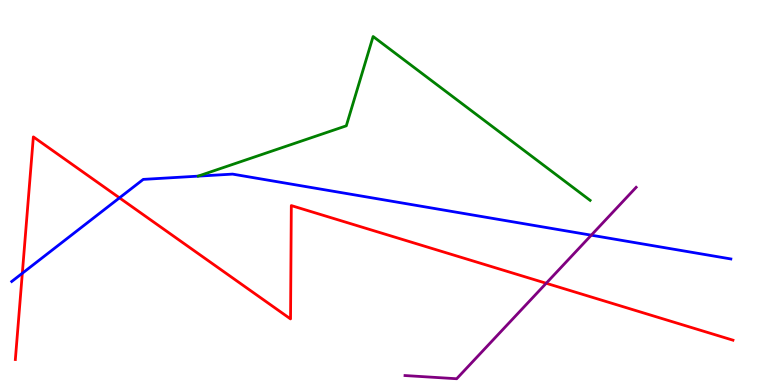[{'lines': ['blue', 'red'], 'intersections': [{'x': 0.288, 'y': 2.9}, {'x': 1.54, 'y': 4.86}]}, {'lines': ['green', 'red'], 'intersections': []}, {'lines': ['purple', 'red'], 'intersections': [{'x': 7.05, 'y': 2.64}]}, {'lines': ['blue', 'green'], 'intersections': []}, {'lines': ['blue', 'purple'], 'intersections': [{'x': 7.63, 'y': 3.89}]}, {'lines': ['green', 'purple'], 'intersections': []}]